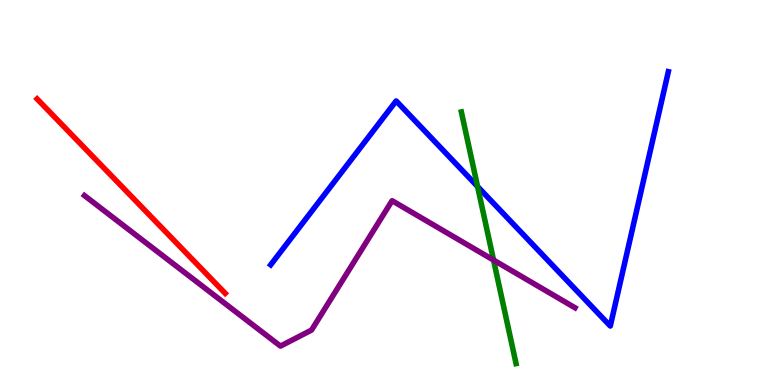[{'lines': ['blue', 'red'], 'intersections': []}, {'lines': ['green', 'red'], 'intersections': []}, {'lines': ['purple', 'red'], 'intersections': []}, {'lines': ['blue', 'green'], 'intersections': [{'x': 6.16, 'y': 5.16}]}, {'lines': ['blue', 'purple'], 'intersections': []}, {'lines': ['green', 'purple'], 'intersections': [{'x': 6.37, 'y': 3.24}]}]